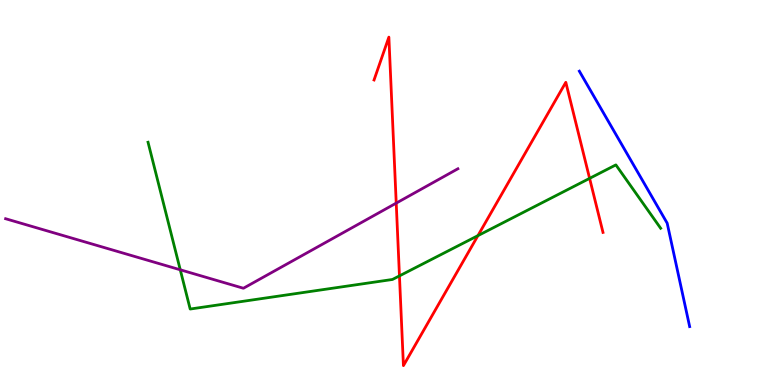[{'lines': ['blue', 'red'], 'intersections': []}, {'lines': ['green', 'red'], 'intersections': [{'x': 5.15, 'y': 2.83}, {'x': 6.17, 'y': 3.88}, {'x': 7.61, 'y': 5.37}]}, {'lines': ['purple', 'red'], 'intersections': [{'x': 5.11, 'y': 4.72}]}, {'lines': ['blue', 'green'], 'intersections': []}, {'lines': ['blue', 'purple'], 'intersections': []}, {'lines': ['green', 'purple'], 'intersections': [{'x': 2.33, 'y': 2.99}]}]